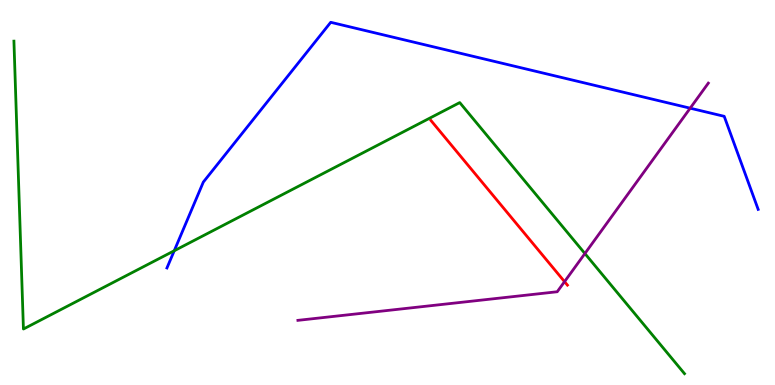[{'lines': ['blue', 'red'], 'intersections': []}, {'lines': ['green', 'red'], 'intersections': []}, {'lines': ['purple', 'red'], 'intersections': [{'x': 7.28, 'y': 2.68}]}, {'lines': ['blue', 'green'], 'intersections': [{'x': 2.25, 'y': 3.49}]}, {'lines': ['blue', 'purple'], 'intersections': [{'x': 8.91, 'y': 7.19}]}, {'lines': ['green', 'purple'], 'intersections': [{'x': 7.55, 'y': 3.41}]}]